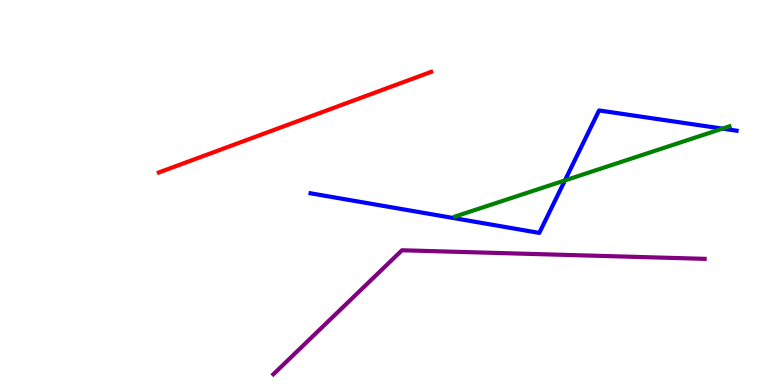[{'lines': ['blue', 'red'], 'intersections': []}, {'lines': ['green', 'red'], 'intersections': []}, {'lines': ['purple', 'red'], 'intersections': []}, {'lines': ['blue', 'green'], 'intersections': [{'x': 7.29, 'y': 5.31}, {'x': 9.32, 'y': 6.66}]}, {'lines': ['blue', 'purple'], 'intersections': []}, {'lines': ['green', 'purple'], 'intersections': []}]